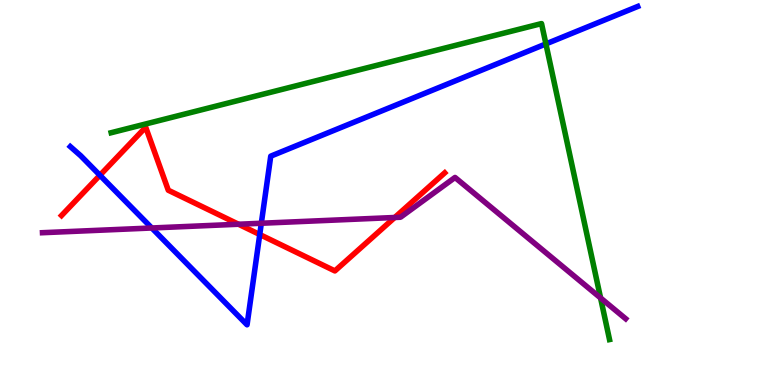[{'lines': ['blue', 'red'], 'intersections': [{'x': 1.29, 'y': 5.45}, {'x': 3.35, 'y': 3.91}]}, {'lines': ['green', 'red'], 'intersections': []}, {'lines': ['purple', 'red'], 'intersections': [{'x': 3.08, 'y': 4.18}, {'x': 5.09, 'y': 4.35}]}, {'lines': ['blue', 'green'], 'intersections': [{'x': 7.04, 'y': 8.86}]}, {'lines': ['blue', 'purple'], 'intersections': [{'x': 1.96, 'y': 4.08}, {'x': 3.37, 'y': 4.2}]}, {'lines': ['green', 'purple'], 'intersections': [{'x': 7.75, 'y': 2.26}]}]